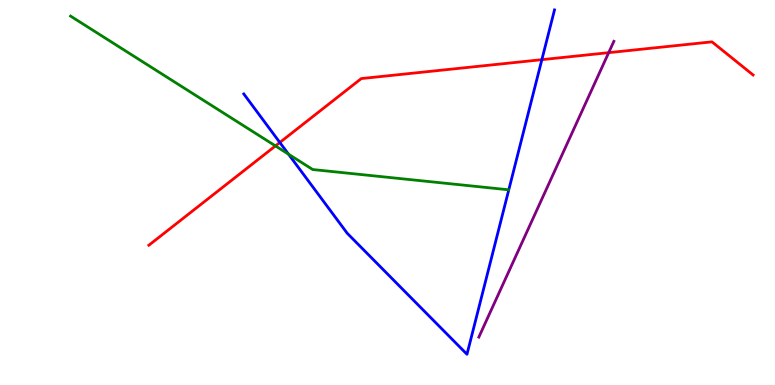[{'lines': ['blue', 'red'], 'intersections': [{'x': 3.61, 'y': 6.3}, {'x': 6.99, 'y': 8.45}]}, {'lines': ['green', 'red'], 'intersections': [{'x': 3.55, 'y': 6.21}]}, {'lines': ['purple', 'red'], 'intersections': [{'x': 7.85, 'y': 8.63}]}, {'lines': ['blue', 'green'], 'intersections': [{'x': 3.72, 'y': 5.99}]}, {'lines': ['blue', 'purple'], 'intersections': []}, {'lines': ['green', 'purple'], 'intersections': []}]